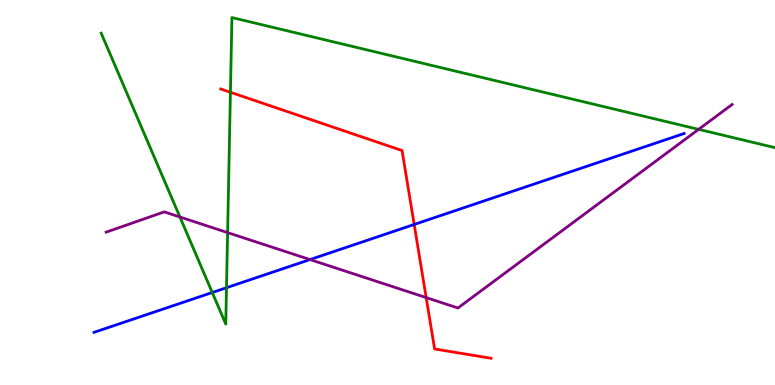[{'lines': ['blue', 'red'], 'intersections': [{'x': 5.34, 'y': 4.17}]}, {'lines': ['green', 'red'], 'intersections': [{'x': 2.97, 'y': 7.6}]}, {'lines': ['purple', 'red'], 'intersections': [{'x': 5.5, 'y': 2.27}]}, {'lines': ['blue', 'green'], 'intersections': [{'x': 2.74, 'y': 2.4}, {'x': 2.92, 'y': 2.53}]}, {'lines': ['blue', 'purple'], 'intersections': [{'x': 4.0, 'y': 3.26}]}, {'lines': ['green', 'purple'], 'intersections': [{'x': 2.32, 'y': 4.36}, {'x': 2.94, 'y': 3.96}, {'x': 9.01, 'y': 6.64}]}]